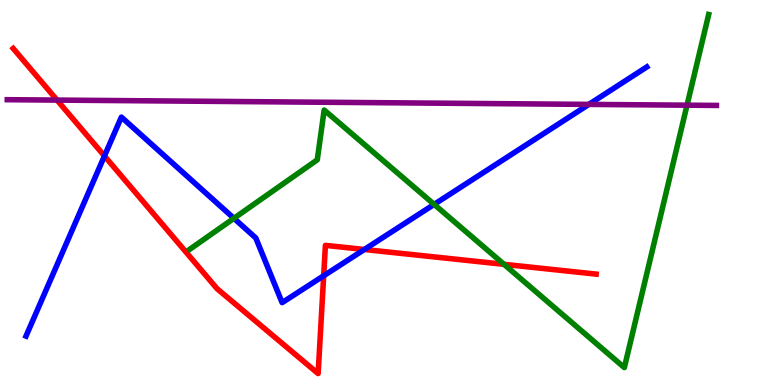[{'lines': ['blue', 'red'], 'intersections': [{'x': 1.35, 'y': 5.95}, {'x': 4.18, 'y': 2.84}, {'x': 4.7, 'y': 3.52}]}, {'lines': ['green', 'red'], 'intersections': [{'x': 6.5, 'y': 3.13}]}, {'lines': ['purple', 'red'], 'intersections': [{'x': 0.736, 'y': 7.4}]}, {'lines': ['blue', 'green'], 'intersections': [{'x': 3.02, 'y': 4.33}, {'x': 5.6, 'y': 4.69}]}, {'lines': ['blue', 'purple'], 'intersections': [{'x': 7.6, 'y': 7.29}]}, {'lines': ['green', 'purple'], 'intersections': [{'x': 8.86, 'y': 7.27}]}]